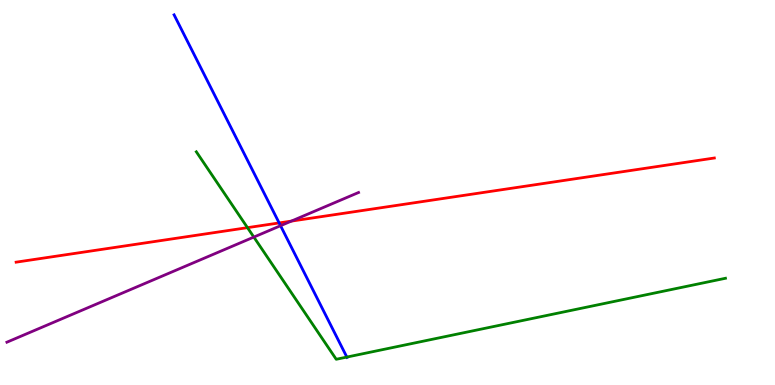[{'lines': ['blue', 'red'], 'intersections': [{'x': 3.6, 'y': 4.21}]}, {'lines': ['green', 'red'], 'intersections': [{'x': 3.19, 'y': 4.09}]}, {'lines': ['purple', 'red'], 'intersections': [{'x': 3.76, 'y': 4.26}]}, {'lines': ['blue', 'green'], 'intersections': [{'x': 4.48, 'y': 0.725}]}, {'lines': ['blue', 'purple'], 'intersections': [{'x': 3.62, 'y': 4.14}]}, {'lines': ['green', 'purple'], 'intersections': [{'x': 3.28, 'y': 3.84}]}]